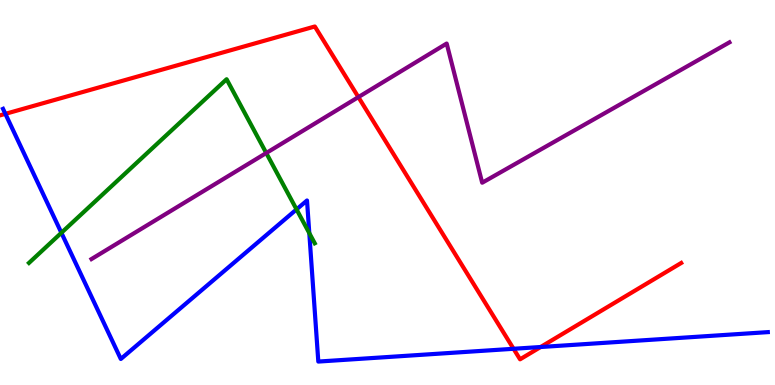[{'lines': ['blue', 'red'], 'intersections': [{'x': 0.0694, 'y': 7.04}, {'x': 6.63, 'y': 0.941}, {'x': 6.98, 'y': 0.987}]}, {'lines': ['green', 'red'], 'intersections': []}, {'lines': ['purple', 'red'], 'intersections': [{'x': 4.62, 'y': 7.48}]}, {'lines': ['blue', 'green'], 'intersections': [{'x': 0.792, 'y': 3.95}, {'x': 3.83, 'y': 4.56}, {'x': 3.99, 'y': 3.94}]}, {'lines': ['blue', 'purple'], 'intersections': []}, {'lines': ['green', 'purple'], 'intersections': [{'x': 3.44, 'y': 6.03}]}]